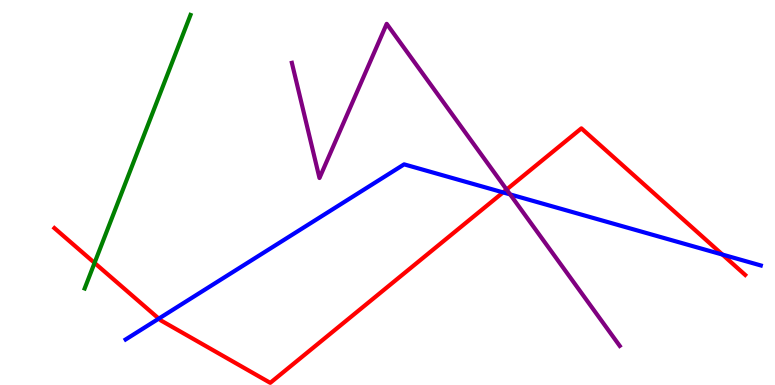[{'lines': ['blue', 'red'], 'intersections': [{'x': 2.05, 'y': 1.72}, {'x': 6.49, 'y': 5.0}, {'x': 9.32, 'y': 3.39}]}, {'lines': ['green', 'red'], 'intersections': [{'x': 1.22, 'y': 3.17}]}, {'lines': ['purple', 'red'], 'intersections': [{'x': 6.54, 'y': 5.08}]}, {'lines': ['blue', 'green'], 'intersections': []}, {'lines': ['blue', 'purple'], 'intersections': [{'x': 6.58, 'y': 4.95}]}, {'lines': ['green', 'purple'], 'intersections': []}]